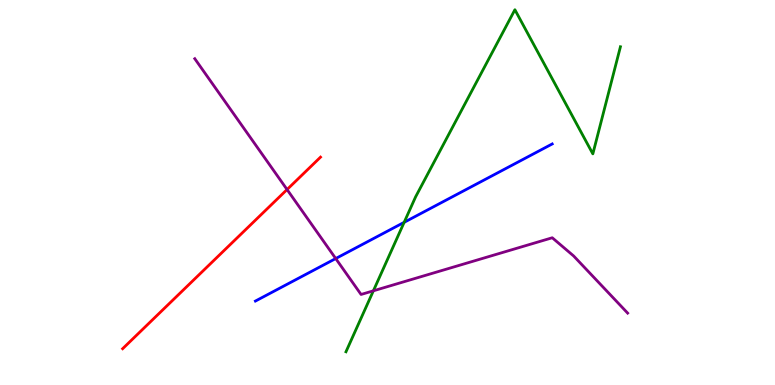[{'lines': ['blue', 'red'], 'intersections': []}, {'lines': ['green', 'red'], 'intersections': []}, {'lines': ['purple', 'red'], 'intersections': [{'x': 3.7, 'y': 5.08}]}, {'lines': ['blue', 'green'], 'intersections': [{'x': 5.21, 'y': 4.23}]}, {'lines': ['blue', 'purple'], 'intersections': [{'x': 4.33, 'y': 3.28}]}, {'lines': ['green', 'purple'], 'intersections': [{'x': 4.82, 'y': 2.45}]}]